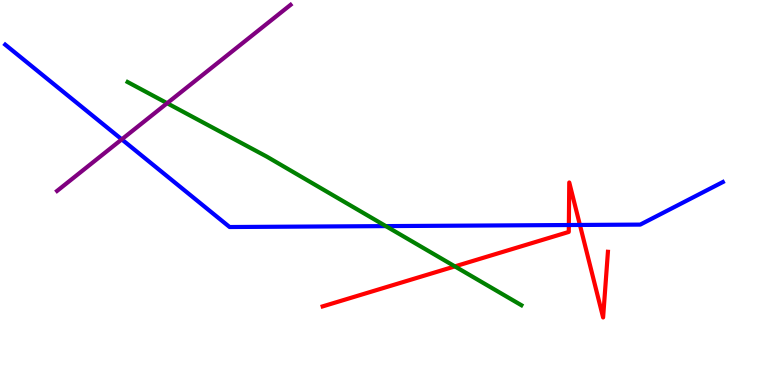[{'lines': ['blue', 'red'], 'intersections': [{'x': 7.34, 'y': 4.16}, {'x': 7.48, 'y': 4.16}]}, {'lines': ['green', 'red'], 'intersections': [{'x': 5.87, 'y': 3.08}]}, {'lines': ['purple', 'red'], 'intersections': []}, {'lines': ['blue', 'green'], 'intersections': [{'x': 4.98, 'y': 4.13}]}, {'lines': ['blue', 'purple'], 'intersections': [{'x': 1.57, 'y': 6.38}]}, {'lines': ['green', 'purple'], 'intersections': [{'x': 2.16, 'y': 7.32}]}]